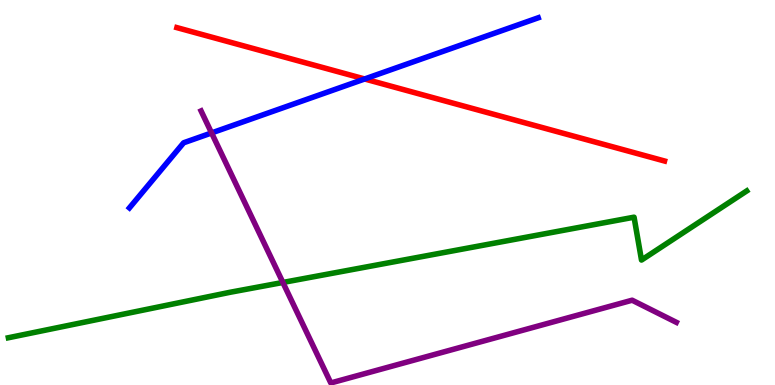[{'lines': ['blue', 'red'], 'intersections': [{'x': 4.71, 'y': 7.95}]}, {'lines': ['green', 'red'], 'intersections': []}, {'lines': ['purple', 'red'], 'intersections': []}, {'lines': ['blue', 'green'], 'intersections': []}, {'lines': ['blue', 'purple'], 'intersections': [{'x': 2.73, 'y': 6.55}]}, {'lines': ['green', 'purple'], 'intersections': [{'x': 3.65, 'y': 2.66}]}]